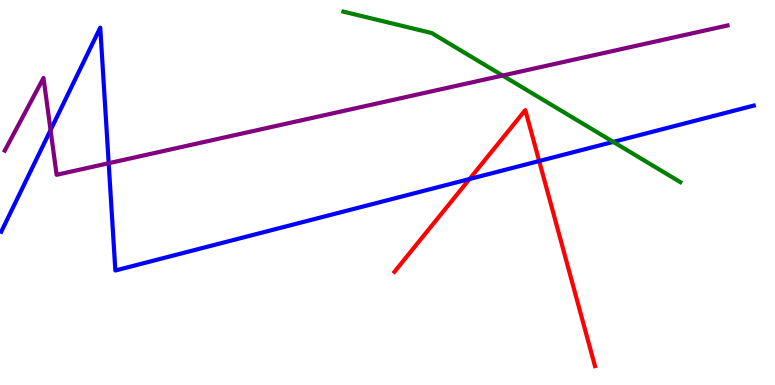[{'lines': ['blue', 'red'], 'intersections': [{'x': 6.06, 'y': 5.35}, {'x': 6.96, 'y': 5.82}]}, {'lines': ['green', 'red'], 'intersections': []}, {'lines': ['purple', 'red'], 'intersections': []}, {'lines': ['blue', 'green'], 'intersections': [{'x': 7.91, 'y': 6.31}]}, {'lines': ['blue', 'purple'], 'intersections': [{'x': 0.652, 'y': 6.62}, {'x': 1.4, 'y': 5.76}]}, {'lines': ['green', 'purple'], 'intersections': [{'x': 6.49, 'y': 8.04}]}]